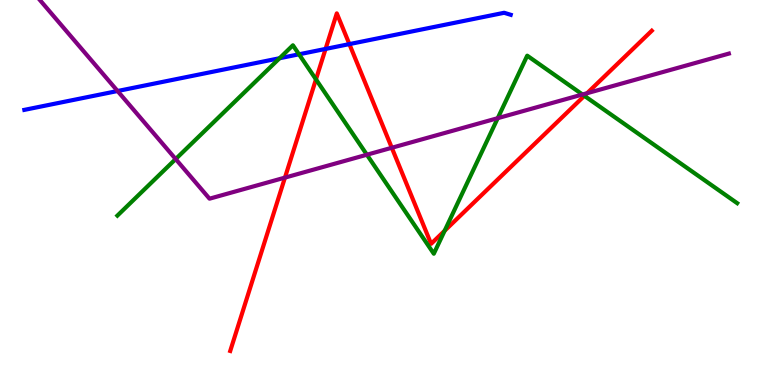[{'lines': ['blue', 'red'], 'intersections': [{'x': 4.2, 'y': 8.73}, {'x': 4.51, 'y': 8.85}]}, {'lines': ['green', 'red'], 'intersections': [{'x': 4.08, 'y': 7.94}, {'x': 5.74, 'y': 4.01}, {'x': 7.54, 'y': 7.51}]}, {'lines': ['purple', 'red'], 'intersections': [{'x': 3.68, 'y': 5.39}, {'x': 5.06, 'y': 6.16}, {'x': 7.58, 'y': 7.58}]}, {'lines': ['blue', 'green'], 'intersections': [{'x': 3.61, 'y': 8.49}, {'x': 3.86, 'y': 8.59}]}, {'lines': ['blue', 'purple'], 'intersections': [{'x': 1.52, 'y': 7.64}]}, {'lines': ['green', 'purple'], 'intersections': [{'x': 2.27, 'y': 5.87}, {'x': 4.73, 'y': 5.98}, {'x': 6.42, 'y': 6.93}, {'x': 7.52, 'y': 7.55}]}]